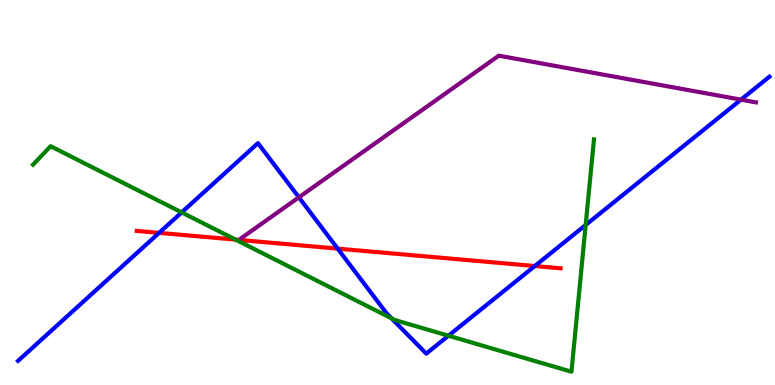[{'lines': ['blue', 'red'], 'intersections': [{'x': 2.05, 'y': 3.95}, {'x': 4.36, 'y': 3.54}, {'x': 6.9, 'y': 3.09}]}, {'lines': ['green', 'red'], 'intersections': [{'x': 3.04, 'y': 3.78}]}, {'lines': ['purple', 'red'], 'intersections': []}, {'lines': ['blue', 'green'], 'intersections': [{'x': 2.34, 'y': 4.48}, {'x': 5.05, 'y': 1.73}, {'x': 5.79, 'y': 1.28}, {'x': 7.56, 'y': 4.16}]}, {'lines': ['blue', 'purple'], 'intersections': [{'x': 3.86, 'y': 4.87}, {'x': 9.56, 'y': 7.41}]}, {'lines': ['green', 'purple'], 'intersections': []}]